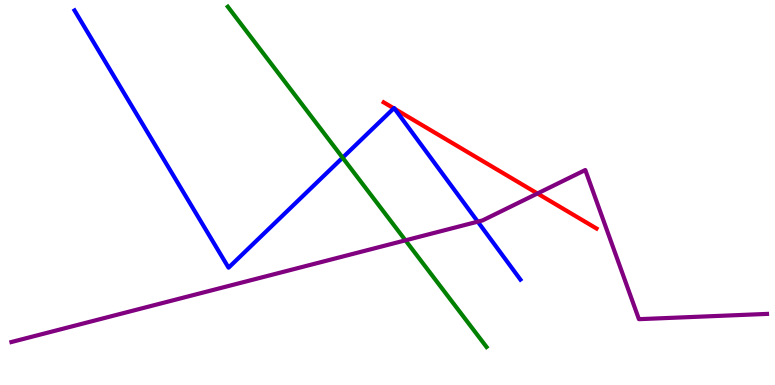[{'lines': ['blue', 'red'], 'intersections': [{'x': 5.08, 'y': 7.19}, {'x': 5.09, 'y': 7.17}]}, {'lines': ['green', 'red'], 'intersections': []}, {'lines': ['purple', 'red'], 'intersections': [{'x': 6.93, 'y': 4.97}]}, {'lines': ['blue', 'green'], 'intersections': [{'x': 4.42, 'y': 5.9}]}, {'lines': ['blue', 'purple'], 'intersections': [{'x': 6.16, 'y': 4.24}]}, {'lines': ['green', 'purple'], 'intersections': [{'x': 5.23, 'y': 3.76}]}]